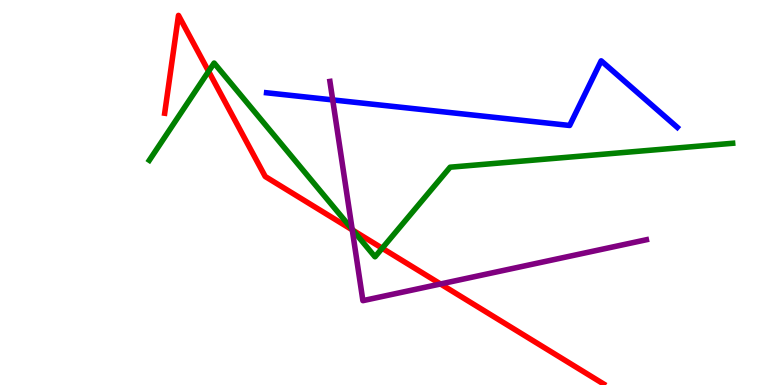[{'lines': ['blue', 'red'], 'intersections': []}, {'lines': ['green', 'red'], 'intersections': [{'x': 2.69, 'y': 8.15}, {'x': 4.55, 'y': 4.02}, {'x': 4.93, 'y': 3.55}]}, {'lines': ['purple', 'red'], 'intersections': [{'x': 4.55, 'y': 4.03}, {'x': 5.68, 'y': 2.62}]}, {'lines': ['blue', 'green'], 'intersections': []}, {'lines': ['blue', 'purple'], 'intersections': [{'x': 4.29, 'y': 7.41}]}, {'lines': ['green', 'purple'], 'intersections': [{'x': 4.54, 'y': 4.04}]}]